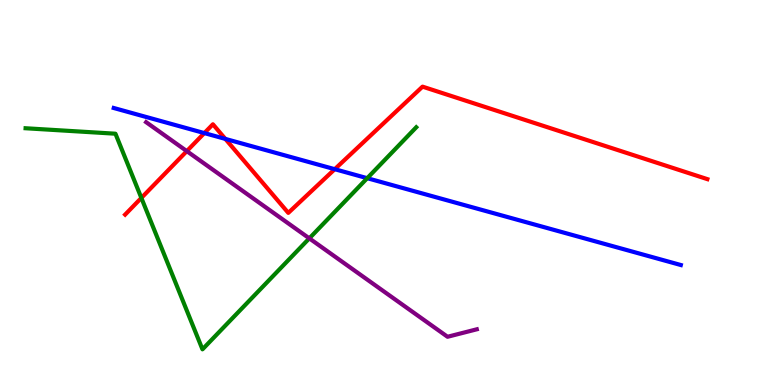[{'lines': ['blue', 'red'], 'intersections': [{'x': 2.64, 'y': 6.54}, {'x': 2.91, 'y': 6.39}, {'x': 4.32, 'y': 5.61}]}, {'lines': ['green', 'red'], 'intersections': [{'x': 1.82, 'y': 4.86}]}, {'lines': ['purple', 'red'], 'intersections': [{'x': 2.41, 'y': 6.07}]}, {'lines': ['blue', 'green'], 'intersections': [{'x': 4.74, 'y': 5.37}]}, {'lines': ['blue', 'purple'], 'intersections': []}, {'lines': ['green', 'purple'], 'intersections': [{'x': 3.99, 'y': 3.81}]}]